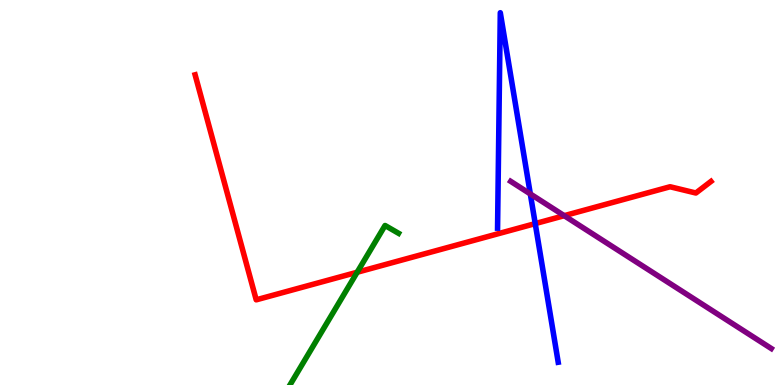[{'lines': ['blue', 'red'], 'intersections': [{'x': 6.91, 'y': 4.19}]}, {'lines': ['green', 'red'], 'intersections': [{'x': 4.61, 'y': 2.93}]}, {'lines': ['purple', 'red'], 'intersections': [{'x': 7.28, 'y': 4.4}]}, {'lines': ['blue', 'green'], 'intersections': []}, {'lines': ['blue', 'purple'], 'intersections': [{'x': 6.84, 'y': 4.96}]}, {'lines': ['green', 'purple'], 'intersections': []}]